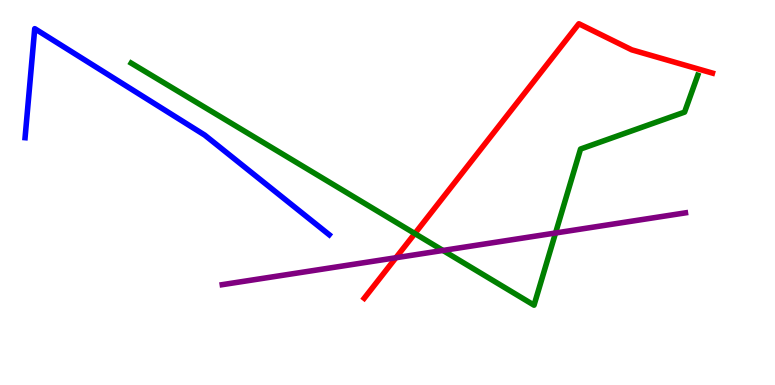[{'lines': ['blue', 'red'], 'intersections': []}, {'lines': ['green', 'red'], 'intersections': [{'x': 5.35, 'y': 3.93}]}, {'lines': ['purple', 'red'], 'intersections': [{'x': 5.11, 'y': 3.31}]}, {'lines': ['blue', 'green'], 'intersections': []}, {'lines': ['blue', 'purple'], 'intersections': []}, {'lines': ['green', 'purple'], 'intersections': [{'x': 5.72, 'y': 3.49}, {'x': 7.17, 'y': 3.95}]}]